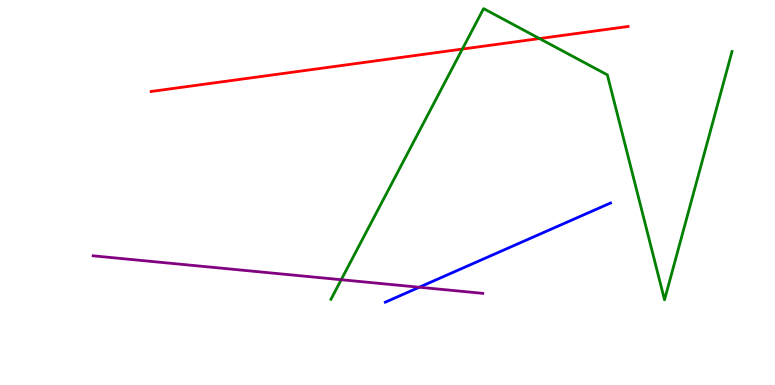[{'lines': ['blue', 'red'], 'intersections': []}, {'lines': ['green', 'red'], 'intersections': [{'x': 5.97, 'y': 8.73}, {'x': 6.96, 'y': 9.0}]}, {'lines': ['purple', 'red'], 'intersections': []}, {'lines': ['blue', 'green'], 'intersections': []}, {'lines': ['blue', 'purple'], 'intersections': [{'x': 5.41, 'y': 2.54}]}, {'lines': ['green', 'purple'], 'intersections': [{'x': 4.4, 'y': 2.73}]}]